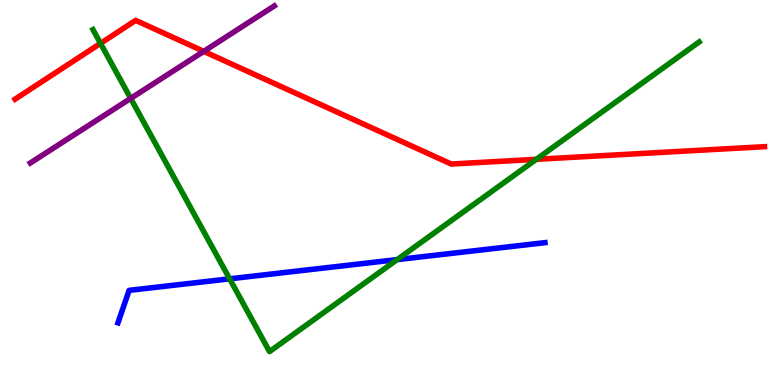[{'lines': ['blue', 'red'], 'intersections': []}, {'lines': ['green', 'red'], 'intersections': [{'x': 1.3, 'y': 8.87}, {'x': 6.92, 'y': 5.86}]}, {'lines': ['purple', 'red'], 'intersections': [{'x': 2.63, 'y': 8.67}]}, {'lines': ['blue', 'green'], 'intersections': [{'x': 2.96, 'y': 2.76}, {'x': 5.12, 'y': 3.26}]}, {'lines': ['blue', 'purple'], 'intersections': []}, {'lines': ['green', 'purple'], 'intersections': [{'x': 1.69, 'y': 7.44}]}]